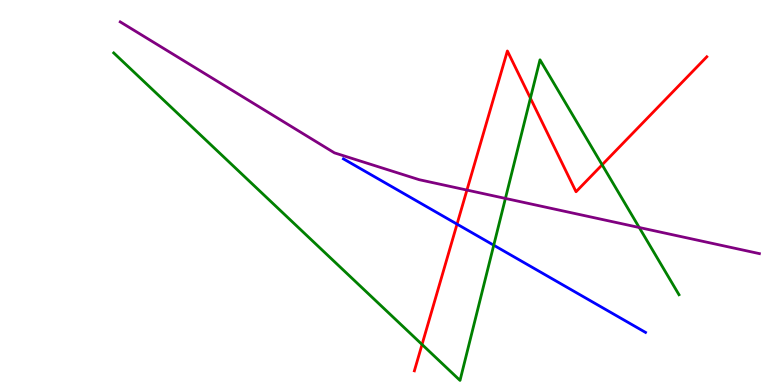[{'lines': ['blue', 'red'], 'intersections': [{'x': 5.9, 'y': 4.18}]}, {'lines': ['green', 'red'], 'intersections': [{'x': 5.45, 'y': 1.05}, {'x': 6.84, 'y': 7.45}, {'x': 7.77, 'y': 5.72}]}, {'lines': ['purple', 'red'], 'intersections': [{'x': 6.03, 'y': 5.06}]}, {'lines': ['blue', 'green'], 'intersections': [{'x': 6.37, 'y': 3.63}]}, {'lines': ['blue', 'purple'], 'intersections': []}, {'lines': ['green', 'purple'], 'intersections': [{'x': 6.52, 'y': 4.85}, {'x': 8.25, 'y': 4.09}]}]